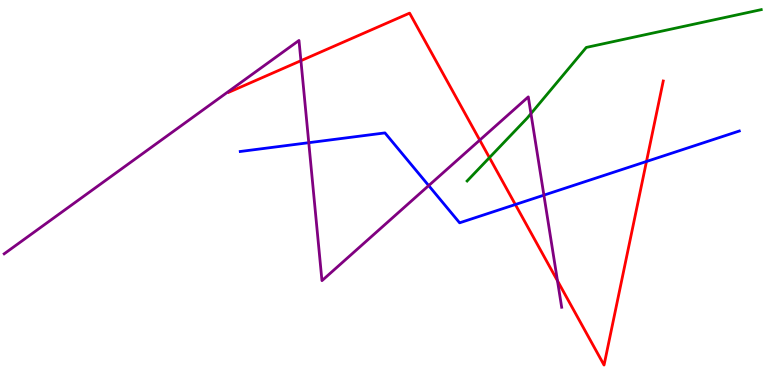[{'lines': ['blue', 'red'], 'intersections': [{'x': 6.65, 'y': 4.69}, {'x': 8.34, 'y': 5.81}]}, {'lines': ['green', 'red'], 'intersections': [{'x': 6.32, 'y': 5.91}]}, {'lines': ['purple', 'red'], 'intersections': [{'x': 3.88, 'y': 8.42}, {'x': 6.19, 'y': 6.36}, {'x': 7.19, 'y': 2.71}]}, {'lines': ['blue', 'green'], 'intersections': []}, {'lines': ['blue', 'purple'], 'intersections': [{'x': 3.98, 'y': 6.29}, {'x': 5.53, 'y': 5.18}, {'x': 7.02, 'y': 4.93}]}, {'lines': ['green', 'purple'], 'intersections': [{'x': 6.85, 'y': 7.05}]}]